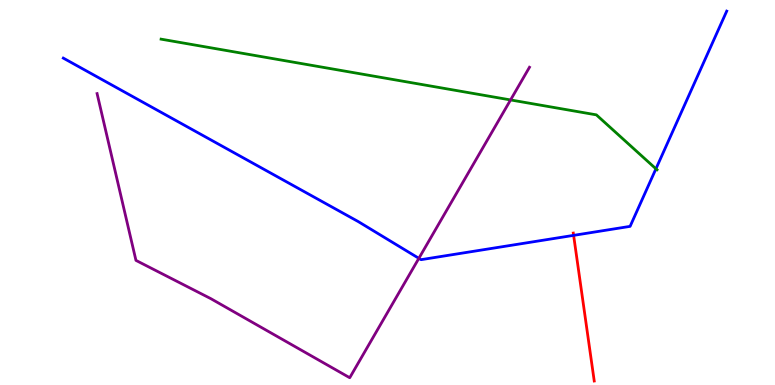[{'lines': ['blue', 'red'], 'intersections': [{'x': 7.4, 'y': 3.89}]}, {'lines': ['green', 'red'], 'intersections': []}, {'lines': ['purple', 'red'], 'intersections': []}, {'lines': ['blue', 'green'], 'intersections': [{'x': 8.46, 'y': 5.62}]}, {'lines': ['blue', 'purple'], 'intersections': [{'x': 5.4, 'y': 3.29}]}, {'lines': ['green', 'purple'], 'intersections': [{'x': 6.59, 'y': 7.4}]}]